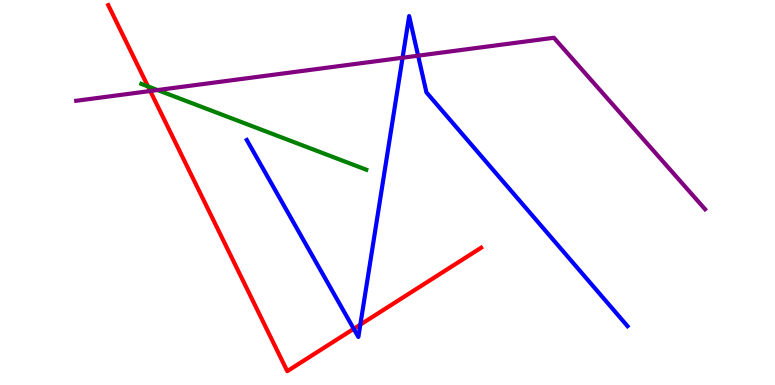[{'lines': ['blue', 'red'], 'intersections': [{'x': 4.56, 'y': 1.46}, {'x': 4.65, 'y': 1.57}]}, {'lines': ['green', 'red'], 'intersections': [{'x': 1.91, 'y': 7.76}]}, {'lines': ['purple', 'red'], 'intersections': [{'x': 1.94, 'y': 7.64}]}, {'lines': ['blue', 'green'], 'intersections': []}, {'lines': ['blue', 'purple'], 'intersections': [{'x': 5.19, 'y': 8.5}, {'x': 5.4, 'y': 8.55}]}, {'lines': ['green', 'purple'], 'intersections': [{'x': 2.03, 'y': 7.66}]}]